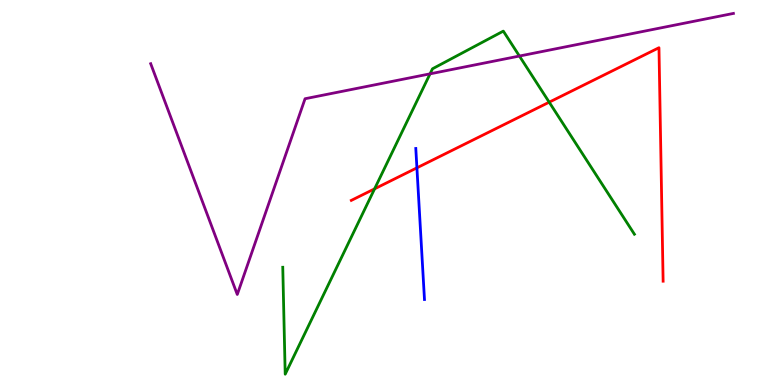[{'lines': ['blue', 'red'], 'intersections': [{'x': 5.38, 'y': 5.64}]}, {'lines': ['green', 'red'], 'intersections': [{'x': 4.83, 'y': 5.1}, {'x': 7.09, 'y': 7.35}]}, {'lines': ['purple', 'red'], 'intersections': []}, {'lines': ['blue', 'green'], 'intersections': []}, {'lines': ['blue', 'purple'], 'intersections': []}, {'lines': ['green', 'purple'], 'intersections': [{'x': 5.55, 'y': 8.08}, {'x': 6.7, 'y': 8.54}]}]